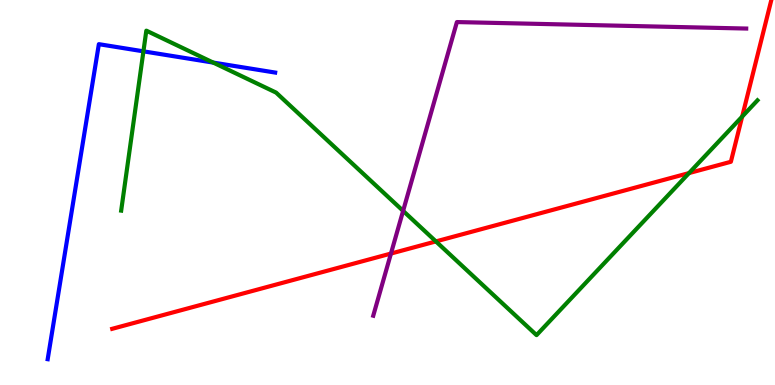[{'lines': ['blue', 'red'], 'intersections': []}, {'lines': ['green', 'red'], 'intersections': [{'x': 5.62, 'y': 3.73}, {'x': 8.89, 'y': 5.5}, {'x': 9.58, 'y': 6.97}]}, {'lines': ['purple', 'red'], 'intersections': [{'x': 5.04, 'y': 3.41}]}, {'lines': ['blue', 'green'], 'intersections': [{'x': 1.85, 'y': 8.67}, {'x': 2.75, 'y': 8.37}]}, {'lines': ['blue', 'purple'], 'intersections': []}, {'lines': ['green', 'purple'], 'intersections': [{'x': 5.2, 'y': 4.52}]}]